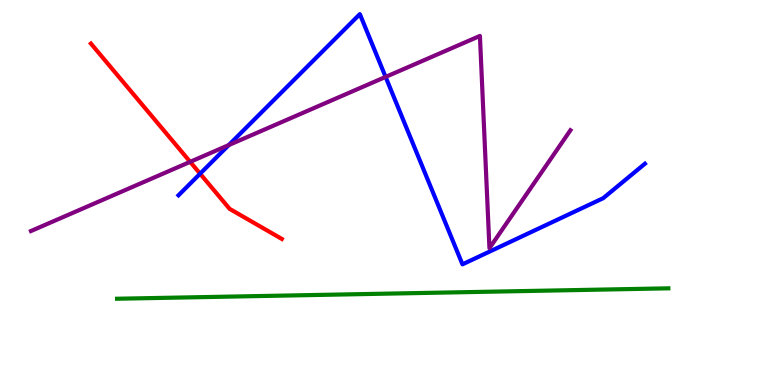[{'lines': ['blue', 'red'], 'intersections': [{'x': 2.58, 'y': 5.49}]}, {'lines': ['green', 'red'], 'intersections': []}, {'lines': ['purple', 'red'], 'intersections': [{'x': 2.45, 'y': 5.8}]}, {'lines': ['blue', 'green'], 'intersections': []}, {'lines': ['blue', 'purple'], 'intersections': [{'x': 2.95, 'y': 6.23}, {'x': 4.98, 'y': 8.0}]}, {'lines': ['green', 'purple'], 'intersections': []}]